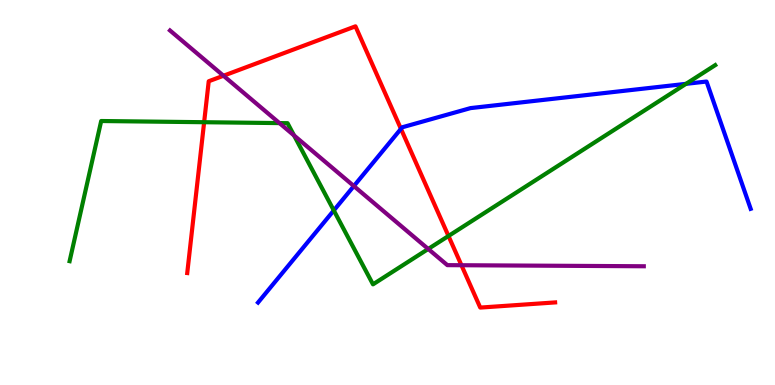[{'lines': ['blue', 'red'], 'intersections': [{'x': 5.17, 'y': 6.65}]}, {'lines': ['green', 'red'], 'intersections': [{'x': 2.63, 'y': 6.83}, {'x': 5.79, 'y': 3.87}]}, {'lines': ['purple', 'red'], 'intersections': [{'x': 2.88, 'y': 8.03}, {'x': 5.95, 'y': 3.11}]}, {'lines': ['blue', 'green'], 'intersections': [{'x': 4.31, 'y': 4.53}, {'x': 8.85, 'y': 7.82}]}, {'lines': ['blue', 'purple'], 'intersections': [{'x': 4.57, 'y': 5.17}]}, {'lines': ['green', 'purple'], 'intersections': [{'x': 3.61, 'y': 6.8}, {'x': 3.79, 'y': 6.48}, {'x': 5.53, 'y': 3.53}]}]